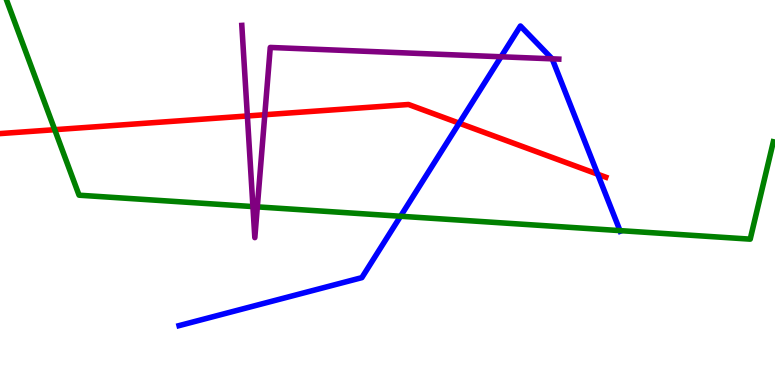[{'lines': ['blue', 'red'], 'intersections': [{'x': 5.93, 'y': 6.8}, {'x': 7.71, 'y': 5.47}]}, {'lines': ['green', 'red'], 'intersections': [{'x': 0.706, 'y': 6.63}]}, {'lines': ['purple', 'red'], 'intersections': [{'x': 3.19, 'y': 6.99}, {'x': 3.42, 'y': 7.02}]}, {'lines': ['blue', 'green'], 'intersections': [{'x': 5.17, 'y': 4.38}, {'x': 8.0, 'y': 4.01}]}, {'lines': ['blue', 'purple'], 'intersections': [{'x': 6.47, 'y': 8.53}, {'x': 7.12, 'y': 8.47}]}, {'lines': ['green', 'purple'], 'intersections': [{'x': 3.26, 'y': 4.63}, {'x': 3.32, 'y': 4.63}]}]